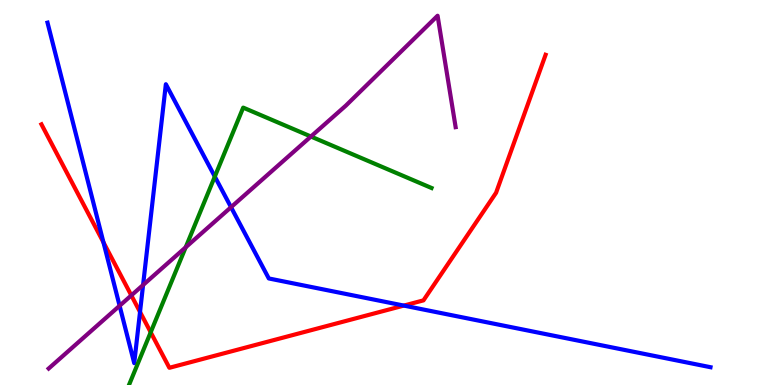[{'lines': ['blue', 'red'], 'intersections': [{'x': 1.34, 'y': 3.7}, {'x': 1.81, 'y': 1.9}, {'x': 5.21, 'y': 2.06}]}, {'lines': ['green', 'red'], 'intersections': [{'x': 1.94, 'y': 1.37}]}, {'lines': ['purple', 'red'], 'intersections': [{'x': 1.69, 'y': 2.33}]}, {'lines': ['blue', 'green'], 'intersections': [{'x': 2.77, 'y': 5.41}]}, {'lines': ['blue', 'purple'], 'intersections': [{'x': 1.54, 'y': 2.06}, {'x': 1.85, 'y': 2.6}, {'x': 2.98, 'y': 4.62}]}, {'lines': ['green', 'purple'], 'intersections': [{'x': 2.4, 'y': 3.58}, {'x': 4.01, 'y': 6.45}]}]